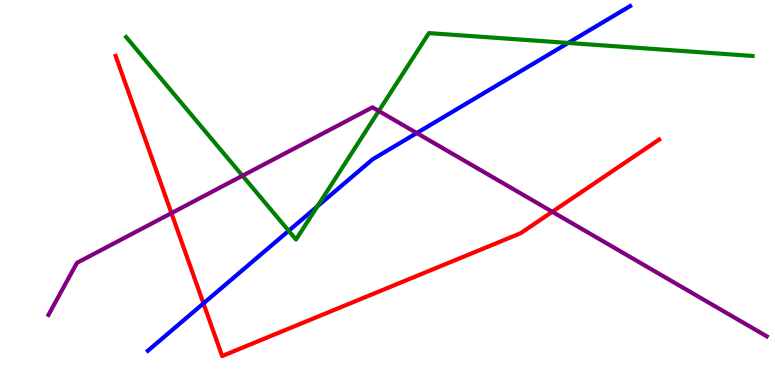[{'lines': ['blue', 'red'], 'intersections': [{'x': 2.63, 'y': 2.12}]}, {'lines': ['green', 'red'], 'intersections': []}, {'lines': ['purple', 'red'], 'intersections': [{'x': 2.21, 'y': 4.46}, {'x': 7.13, 'y': 4.5}]}, {'lines': ['blue', 'green'], 'intersections': [{'x': 3.72, 'y': 4.01}, {'x': 4.1, 'y': 4.64}, {'x': 7.33, 'y': 8.88}]}, {'lines': ['blue', 'purple'], 'intersections': [{'x': 5.38, 'y': 6.54}]}, {'lines': ['green', 'purple'], 'intersections': [{'x': 3.13, 'y': 5.44}, {'x': 4.89, 'y': 7.12}]}]